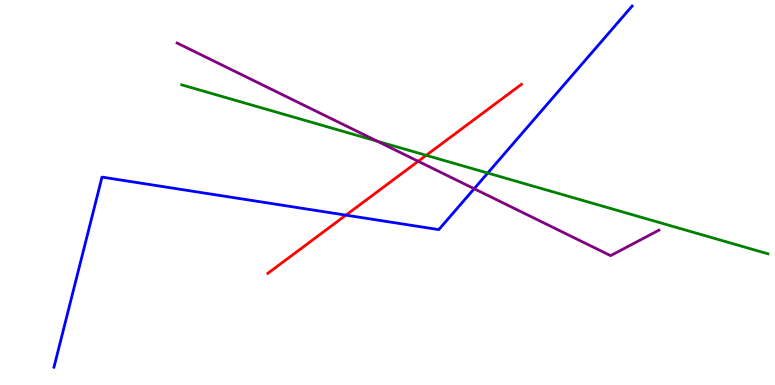[{'lines': ['blue', 'red'], 'intersections': [{'x': 4.46, 'y': 4.41}]}, {'lines': ['green', 'red'], 'intersections': [{'x': 5.5, 'y': 5.97}]}, {'lines': ['purple', 'red'], 'intersections': [{'x': 5.4, 'y': 5.81}]}, {'lines': ['blue', 'green'], 'intersections': [{'x': 6.29, 'y': 5.51}]}, {'lines': ['blue', 'purple'], 'intersections': [{'x': 6.12, 'y': 5.1}]}, {'lines': ['green', 'purple'], 'intersections': [{'x': 4.87, 'y': 6.33}]}]